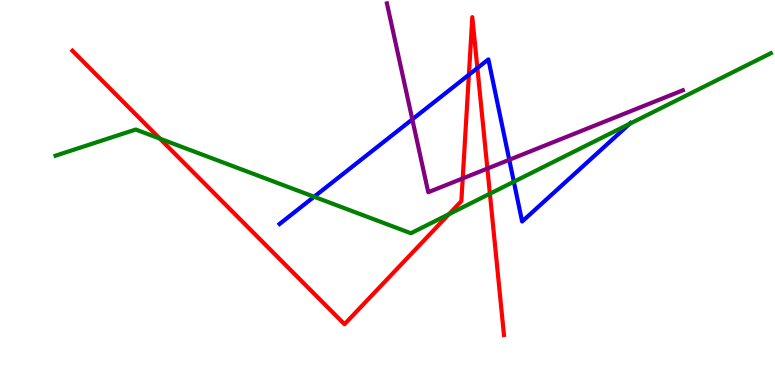[{'lines': ['blue', 'red'], 'intersections': [{'x': 6.05, 'y': 8.06}, {'x': 6.16, 'y': 8.23}]}, {'lines': ['green', 'red'], 'intersections': [{'x': 2.06, 'y': 6.4}, {'x': 5.79, 'y': 4.44}, {'x': 6.32, 'y': 4.97}]}, {'lines': ['purple', 'red'], 'intersections': [{'x': 5.97, 'y': 5.37}, {'x': 6.29, 'y': 5.62}]}, {'lines': ['blue', 'green'], 'intersections': [{'x': 4.05, 'y': 4.89}, {'x': 6.63, 'y': 5.28}, {'x': 8.12, 'y': 6.78}]}, {'lines': ['blue', 'purple'], 'intersections': [{'x': 5.32, 'y': 6.9}, {'x': 6.57, 'y': 5.85}]}, {'lines': ['green', 'purple'], 'intersections': []}]